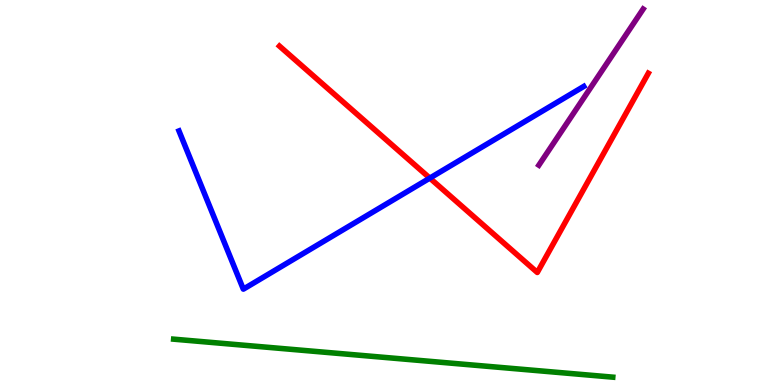[{'lines': ['blue', 'red'], 'intersections': [{'x': 5.55, 'y': 5.37}]}, {'lines': ['green', 'red'], 'intersections': []}, {'lines': ['purple', 'red'], 'intersections': []}, {'lines': ['blue', 'green'], 'intersections': []}, {'lines': ['blue', 'purple'], 'intersections': []}, {'lines': ['green', 'purple'], 'intersections': []}]